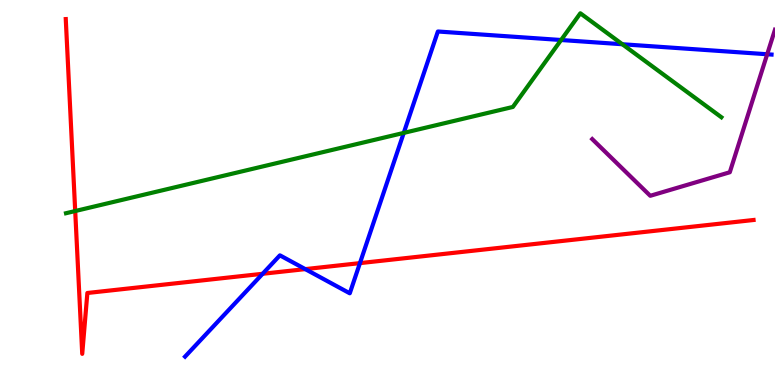[{'lines': ['blue', 'red'], 'intersections': [{'x': 3.39, 'y': 2.89}, {'x': 3.94, 'y': 3.01}, {'x': 4.64, 'y': 3.17}]}, {'lines': ['green', 'red'], 'intersections': [{'x': 0.97, 'y': 4.52}]}, {'lines': ['purple', 'red'], 'intersections': []}, {'lines': ['blue', 'green'], 'intersections': [{'x': 5.21, 'y': 6.55}, {'x': 7.24, 'y': 8.96}, {'x': 8.03, 'y': 8.85}]}, {'lines': ['blue', 'purple'], 'intersections': [{'x': 9.9, 'y': 8.59}]}, {'lines': ['green', 'purple'], 'intersections': []}]